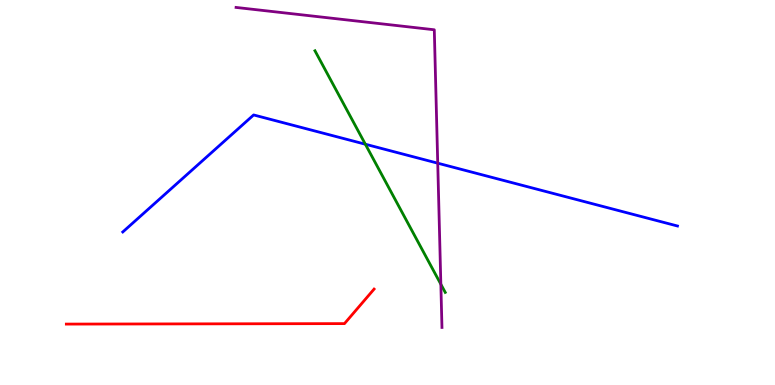[{'lines': ['blue', 'red'], 'intersections': []}, {'lines': ['green', 'red'], 'intersections': []}, {'lines': ['purple', 'red'], 'intersections': []}, {'lines': ['blue', 'green'], 'intersections': [{'x': 4.71, 'y': 6.25}]}, {'lines': ['blue', 'purple'], 'intersections': [{'x': 5.65, 'y': 5.76}]}, {'lines': ['green', 'purple'], 'intersections': [{'x': 5.69, 'y': 2.62}]}]